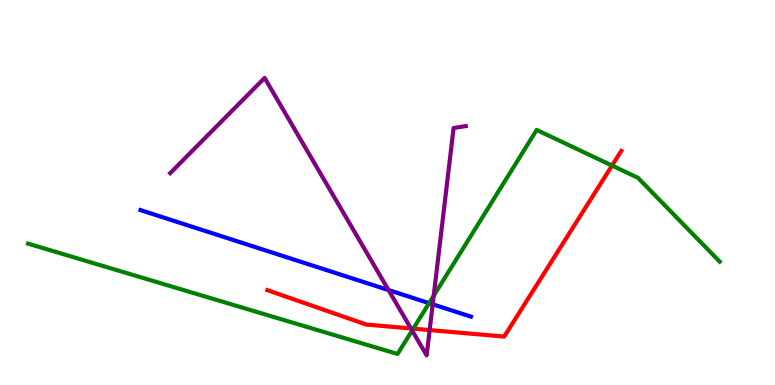[{'lines': ['blue', 'red'], 'intersections': []}, {'lines': ['green', 'red'], 'intersections': [{'x': 5.33, 'y': 1.46}, {'x': 7.9, 'y': 5.7}]}, {'lines': ['purple', 'red'], 'intersections': [{'x': 5.3, 'y': 1.47}, {'x': 5.54, 'y': 1.43}]}, {'lines': ['blue', 'green'], 'intersections': [{'x': 5.54, 'y': 2.13}]}, {'lines': ['blue', 'purple'], 'intersections': [{'x': 5.01, 'y': 2.47}, {'x': 5.58, 'y': 2.1}]}, {'lines': ['green', 'purple'], 'intersections': [{'x': 5.32, 'y': 1.42}, {'x': 5.6, 'y': 2.32}]}]